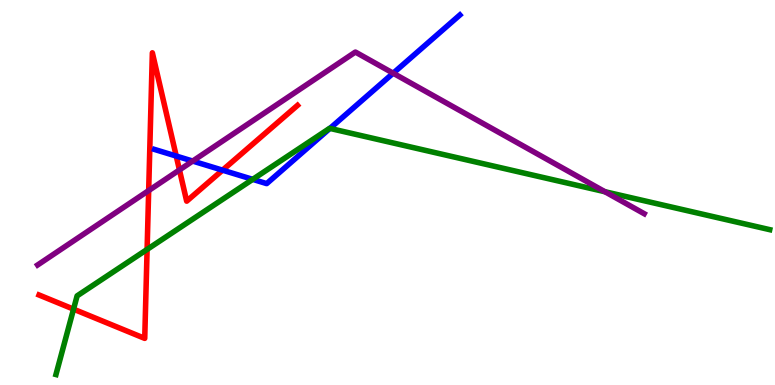[{'lines': ['blue', 'red'], 'intersections': [{'x': 2.27, 'y': 5.95}, {'x': 2.87, 'y': 5.58}]}, {'lines': ['green', 'red'], 'intersections': [{'x': 0.949, 'y': 1.97}, {'x': 1.9, 'y': 3.52}]}, {'lines': ['purple', 'red'], 'intersections': [{'x': 1.92, 'y': 5.05}, {'x': 2.32, 'y': 5.59}]}, {'lines': ['blue', 'green'], 'intersections': [{'x': 3.26, 'y': 5.34}, {'x': 4.26, 'y': 6.66}]}, {'lines': ['blue', 'purple'], 'intersections': [{'x': 2.49, 'y': 5.82}, {'x': 5.07, 'y': 8.1}]}, {'lines': ['green', 'purple'], 'intersections': [{'x': 7.81, 'y': 5.02}]}]